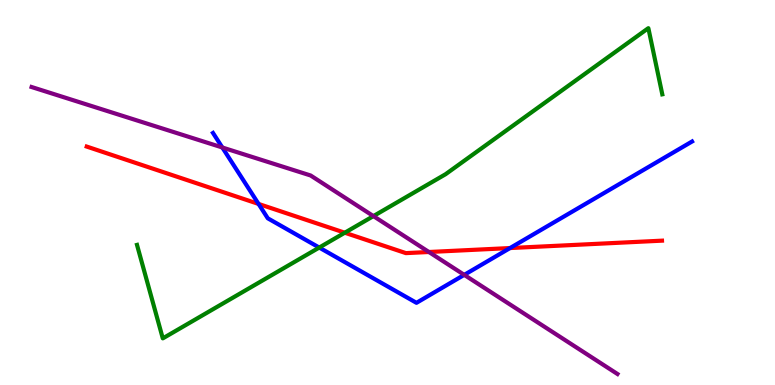[{'lines': ['blue', 'red'], 'intersections': [{'x': 3.34, 'y': 4.7}, {'x': 6.58, 'y': 3.56}]}, {'lines': ['green', 'red'], 'intersections': [{'x': 4.45, 'y': 3.96}]}, {'lines': ['purple', 'red'], 'intersections': [{'x': 5.53, 'y': 3.45}]}, {'lines': ['blue', 'green'], 'intersections': [{'x': 4.12, 'y': 3.57}]}, {'lines': ['blue', 'purple'], 'intersections': [{'x': 2.87, 'y': 6.17}, {'x': 5.99, 'y': 2.86}]}, {'lines': ['green', 'purple'], 'intersections': [{'x': 4.82, 'y': 4.39}]}]